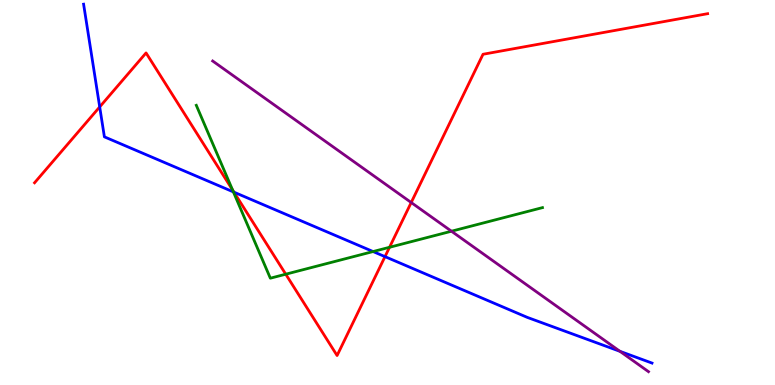[{'lines': ['blue', 'red'], 'intersections': [{'x': 1.29, 'y': 7.22}, {'x': 3.02, 'y': 5.01}, {'x': 4.97, 'y': 3.33}]}, {'lines': ['green', 'red'], 'intersections': [{'x': 3.0, 'y': 5.07}, {'x': 3.69, 'y': 2.88}, {'x': 5.03, 'y': 3.58}]}, {'lines': ['purple', 'red'], 'intersections': [{'x': 5.31, 'y': 4.74}]}, {'lines': ['blue', 'green'], 'intersections': [{'x': 3.01, 'y': 5.02}, {'x': 4.81, 'y': 3.47}]}, {'lines': ['blue', 'purple'], 'intersections': [{'x': 8.0, 'y': 0.874}]}, {'lines': ['green', 'purple'], 'intersections': [{'x': 5.83, 'y': 3.99}]}]